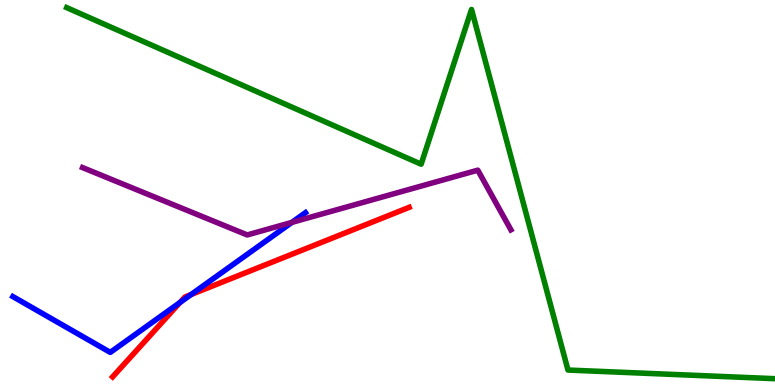[{'lines': ['blue', 'red'], 'intersections': [{'x': 2.32, 'y': 2.14}, {'x': 2.47, 'y': 2.35}]}, {'lines': ['green', 'red'], 'intersections': []}, {'lines': ['purple', 'red'], 'intersections': []}, {'lines': ['blue', 'green'], 'intersections': []}, {'lines': ['blue', 'purple'], 'intersections': [{'x': 3.77, 'y': 4.22}]}, {'lines': ['green', 'purple'], 'intersections': []}]